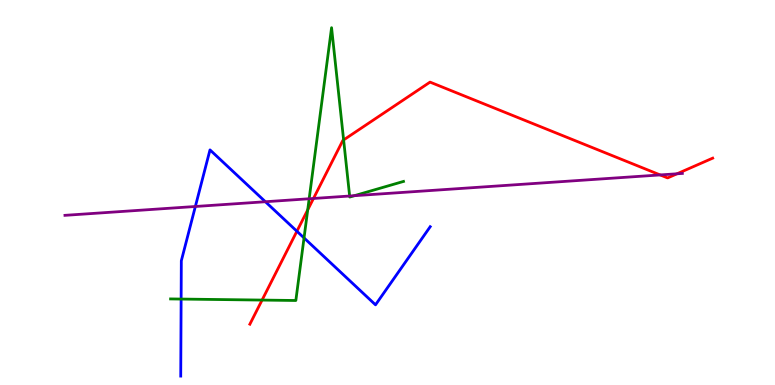[{'lines': ['blue', 'red'], 'intersections': [{'x': 3.83, 'y': 3.99}]}, {'lines': ['green', 'red'], 'intersections': [{'x': 3.38, 'y': 2.21}, {'x': 3.97, 'y': 4.55}, {'x': 4.43, 'y': 6.37}]}, {'lines': ['purple', 'red'], 'intersections': [{'x': 4.04, 'y': 4.84}, {'x': 8.52, 'y': 5.46}, {'x': 8.74, 'y': 5.49}]}, {'lines': ['blue', 'green'], 'intersections': [{'x': 2.34, 'y': 2.23}, {'x': 3.92, 'y': 3.82}]}, {'lines': ['blue', 'purple'], 'intersections': [{'x': 2.52, 'y': 4.64}, {'x': 3.42, 'y': 4.76}]}, {'lines': ['green', 'purple'], 'intersections': [{'x': 3.99, 'y': 4.84}, {'x': 4.51, 'y': 4.91}, {'x': 4.57, 'y': 4.92}]}]